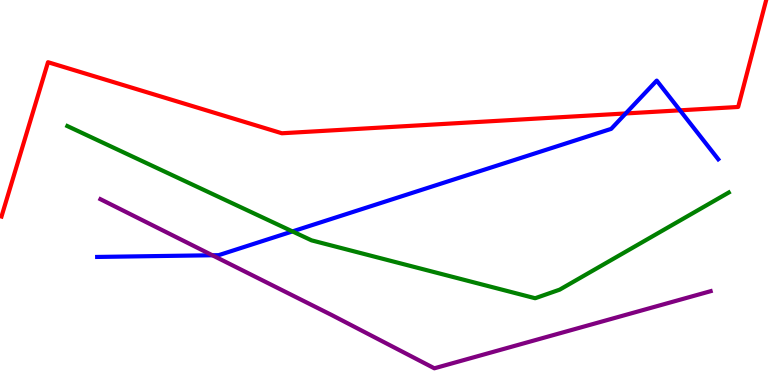[{'lines': ['blue', 'red'], 'intersections': [{'x': 8.07, 'y': 7.05}, {'x': 8.77, 'y': 7.13}]}, {'lines': ['green', 'red'], 'intersections': []}, {'lines': ['purple', 'red'], 'intersections': []}, {'lines': ['blue', 'green'], 'intersections': [{'x': 3.77, 'y': 3.99}]}, {'lines': ['blue', 'purple'], 'intersections': [{'x': 2.74, 'y': 3.37}]}, {'lines': ['green', 'purple'], 'intersections': []}]